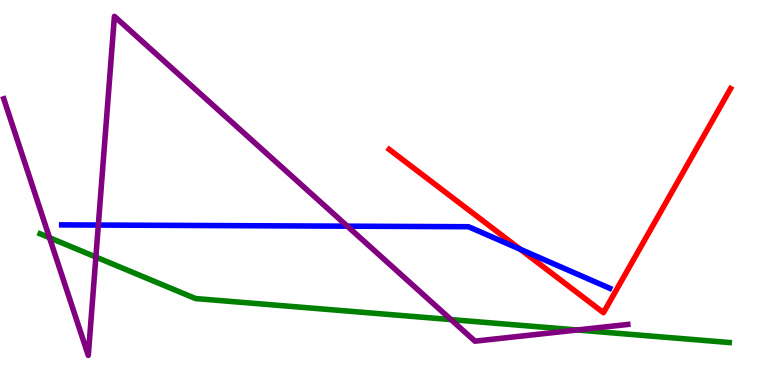[{'lines': ['blue', 'red'], 'intersections': [{'x': 6.71, 'y': 3.53}]}, {'lines': ['green', 'red'], 'intersections': []}, {'lines': ['purple', 'red'], 'intersections': []}, {'lines': ['blue', 'green'], 'intersections': []}, {'lines': ['blue', 'purple'], 'intersections': [{'x': 1.27, 'y': 4.15}, {'x': 4.48, 'y': 4.13}]}, {'lines': ['green', 'purple'], 'intersections': [{'x': 0.639, 'y': 3.83}, {'x': 1.24, 'y': 3.32}, {'x': 5.82, 'y': 1.7}, {'x': 7.45, 'y': 1.43}]}]